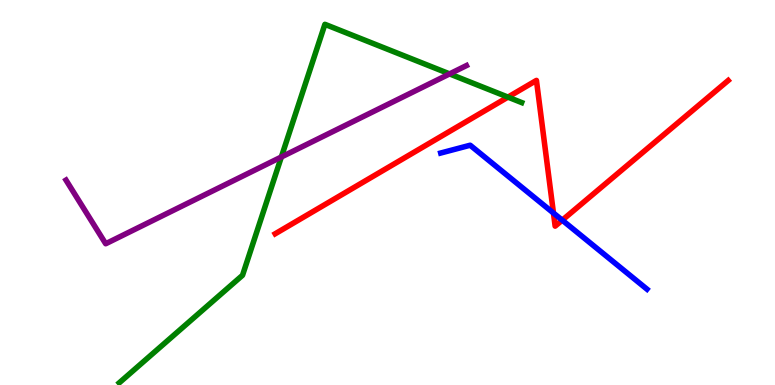[{'lines': ['blue', 'red'], 'intersections': [{'x': 7.14, 'y': 4.47}, {'x': 7.25, 'y': 4.28}]}, {'lines': ['green', 'red'], 'intersections': [{'x': 6.55, 'y': 7.48}]}, {'lines': ['purple', 'red'], 'intersections': []}, {'lines': ['blue', 'green'], 'intersections': []}, {'lines': ['blue', 'purple'], 'intersections': []}, {'lines': ['green', 'purple'], 'intersections': [{'x': 3.63, 'y': 5.92}, {'x': 5.8, 'y': 8.08}]}]